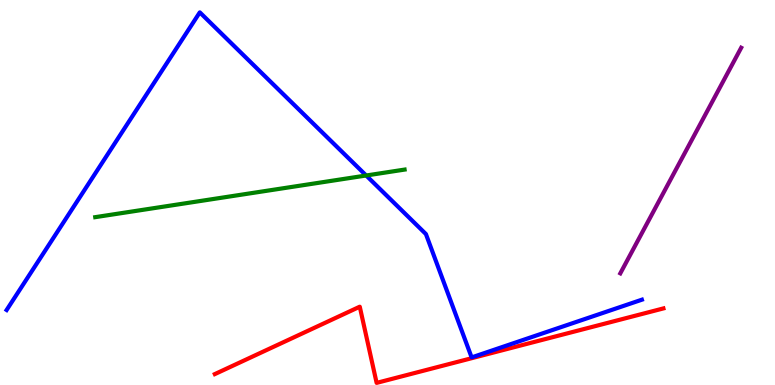[{'lines': ['blue', 'red'], 'intersections': []}, {'lines': ['green', 'red'], 'intersections': []}, {'lines': ['purple', 'red'], 'intersections': []}, {'lines': ['blue', 'green'], 'intersections': [{'x': 4.72, 'y': 5.44}]}, {'lines': ['blue', 'purple'], 'intersections': []}, {'lines': ['green', 'purple'], 'intersections': []}]